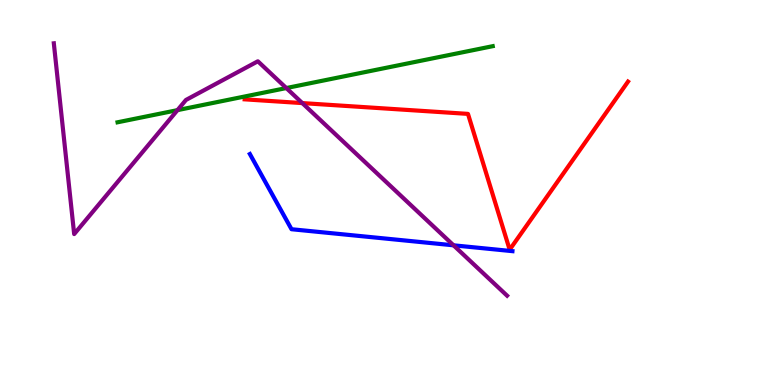[{'lines': ['blue', 'red'], 'intersections': []}, {'lines': ['green', 'red'], 'intersections': []}, {'lines': ['purple', 'red'], 'intersections': [{'x': 3.9, 'y': 7.32}]}, {'lines': ['blue', 'green'], 'intersections': []}, {'lines': ['blue', 'purple'], 'intersections': [{'x': 5.85, 'y': 3.63}]}, {'lines': ['green', 'purple'], 'intersections': [{'x': 2.29, 'y': 7.14}, {'x': 3.69, 'y': 7.71}]}]